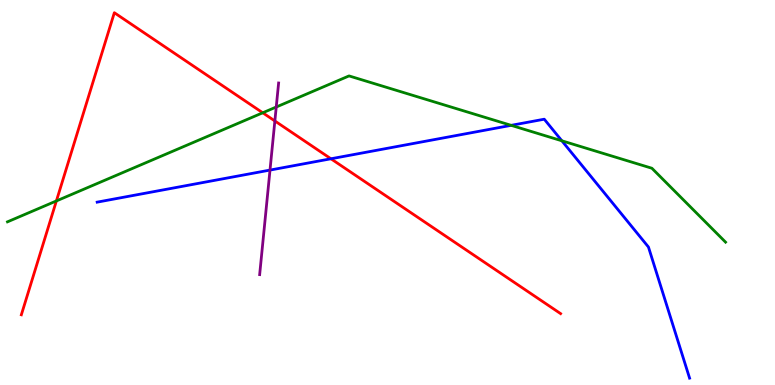[{'lines': ['blue', 'red'], 'intersections': [{'x': 4.27, 'y': 5.88}]}, {'lines': ['green', 'red'], 'intersections': [{'x': 0.728, 'y': 4.78}, {'x': 3.39, 'y': 7.07}]}, {'lines': ['purple', 'red'], 'intersections': [{'x': 3.55, 'y': 6.86}]}, {'lines': ['blue', 'green'], 'intersections': [{'x': 6.6, 'y': 6.74}, {'x': 7.25, 'y': 6.34}]}, {'lines': ['blue', 'purple'], 'intersections': [{'x': 3.48, 'y': 5.58}]}, {'lines': ['green', 'purple'], 'intersections': [{'x': 3.56, 'y': 7.22}]}]